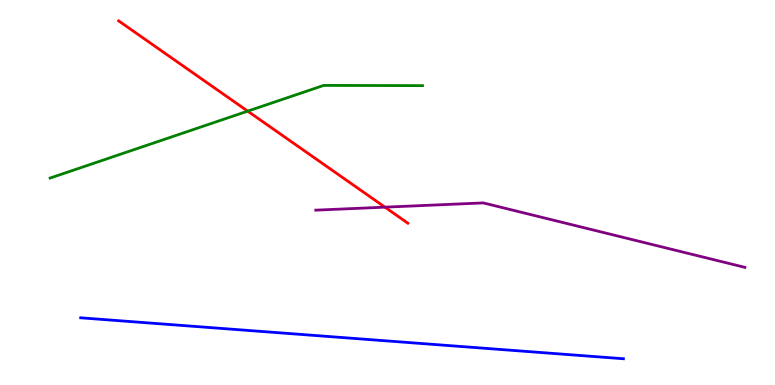[{'lines': ['blue', 'red'], 'intersections': []}, {'lines': ['green', 'red'], 'intersections': [{'x': 3.2, 'y': 7.11}]}, {'lines': ['purple', 'red'], 'intersections': [{'x': 4.97, 'y': 4.62}]}, {'lines': ['blue', 'green'], 'intersections': []}, {'lines': ['blue', 'purple'], 'intersections': []}, {'lines': ['green', 'purple'], 'intersections': []}]